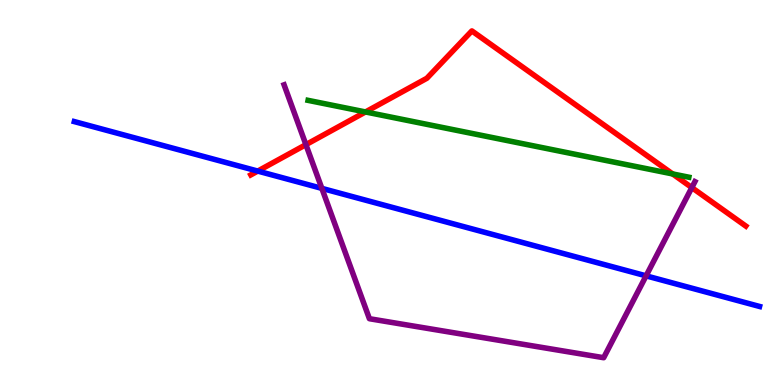[{'lines': ['blue', 'red'], 'intersections': [{'x': 3.33, 'y': 5.56}]}, {'lines': ['green', 'red'], 'intersections': [{'x': 4.72, 'y': 7.09}, {'x': 8.68, 'y': 5.48}]}, {'lines': ['purple', 'red'], 'intersections': [{'x': 3.95, 'y': 6.24}, {'x': 8.93, 'y': 5.13}]}, {'lines': ['blue', 'green'], 'intersections': []}, {'lines': ['blue', 'purple'], 'intersections': [{'x': 4.15, 'y': 5.11}, {'x': 8.34, 'y': 2.84}]}, {'lines': ['green', 'purple'], 'intersections': []}]